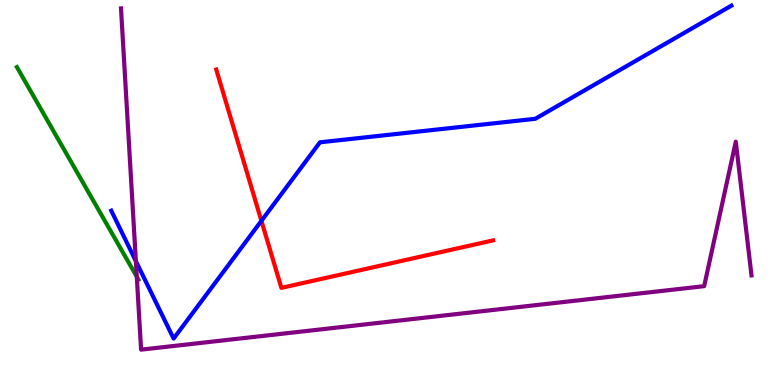[{'lines': ['blue', 'red'], 'intersections': [{'x': 3.37, 'y': 4.26}]}, {'lines': ['green', 'red'], 'intersections': []}, {'lines': ['purple', 'red'], 'intersections': []}, {'lines': ['blue', 'green'], 'intersections': []}, {'lines': ['blue', 'purple'], 'intersections': [{'x': 1.75, 'y': 3.22}]}, {'lines': ['green', 'purple'], 'intersections': [{'x': 1.77, 'y': 2.81}]}]